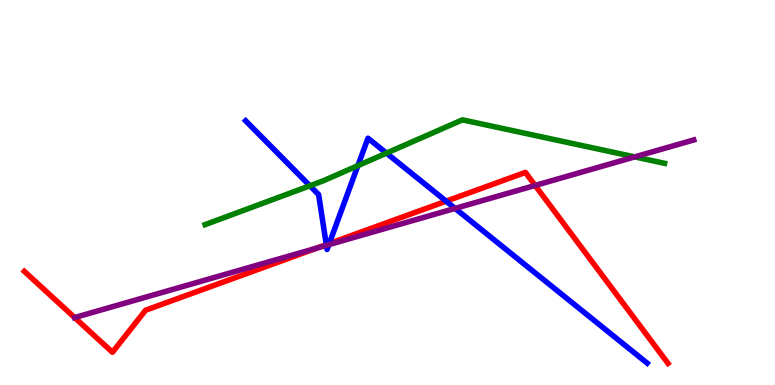[{'lines': ['blue', 'red'], 'intersections': [{'x': 4.21, 'y': 3.65}, {'x': 4.25, 'y': 3.67}, {'x': 5.76, 'y': 4.77}]}, {'lines': ['green', 'red'], 'intersections': []}, {'lines': ['purple', 'red'], 'intersections': [{'x': 0.963, 'y': 1.75}, {'x': 4.09, 'y': 3.56}, {'x': 6.91, 'y': 5.18}]}, {'lines': ['blue', 'green'], 'intersections': [{'x': 4.0, 'y': 5.17}, {'x': 4.62, 'y': 5.7}, {'x': 4.99, 'y': 6.02}]}, {'lines': ['blue', 'purple'], 'intersections': [{'x': 4.21, 'y': 3.63}, {'x': 4.24, 'y': 3.65}, {'x': 5.87, 'y': 4.59}]}, {'lines': ['green', 'purple'], 'intersections': [{'x': 8.19, 'y': 5.92}]}]